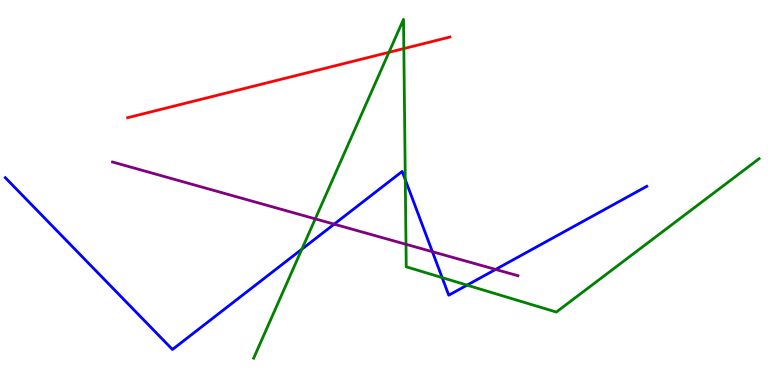[{'lines': ['blue', 'red'], 'intersections': []}, {'lines': ['green', 'red'], 'intersections': [{'x': 5.02, 'y': 8.64}, {'x': 5.21, 'y': 8.74}]}, {'lines': ['purple', 'red'], 'intersections': []}, {'lines': ['blue', 'green'], 'intersections': [{'x': 3.89, 'y': 3.53}, {'x': 5.23, 'y': 5.33}, {'x': 5.71, 'y': 2.79}, {'x': 6.03, 'y': 2.59}]}, {'lines': ['blue', 'purple'], 'intersections': [{'x': 4.31, 'y': 4.18}, {'x': 5.58, 'y': 3.46}, {'x': 6.4, 'y': 3.0}]}, {'lines': ['green', 'purple'], 'intersections': [{'x': 4.07, 'y': 4.32}, {'x': 5.24, 'y': 3.65}]}]